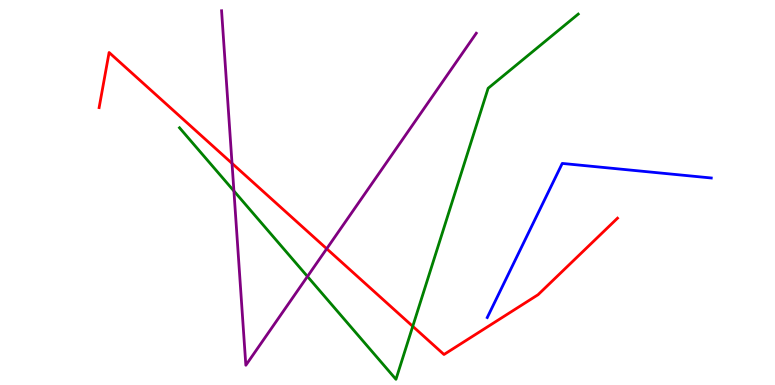[{'lines': ['blue', 'red'], 'intersections': []}, {'lines': ['green', 'red'], 'intersections': [{'x': 5.33, 'y': 1.52}]}, {'lines': ['purple', 'red'], 'intersections': [{'x': 2.99, 'y': 5.76}, {'x': 4.22, 'y': 3.54}]}, {'lines': ['blue', 'green'], 'intersections': []}, {'lines': ['blue', 'purple'], 'intersections': []}, {'lines': ['green', 'purple'], 'intersections': [{'x': 3.02, 'y': 5.04}, {'x': 3.97, 'y': 2.82}]}]